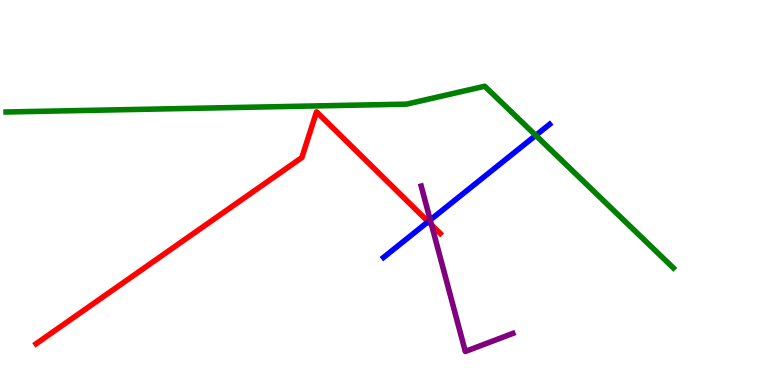[{'lines': ['blue', 'red'], 'intersections': [{'x': 5.52, 'y': 4.24}]}, {'lines': ['green', 'red'], 'intersections': []}, {'lines': ['purple', 'red'], 'intersections': [{'x': 5.57, 'y': 4.16}]}, {'lines': ['blue', 'green'], 'intersections': [{'x': 6.91, 'y': 6.48}]}, {'lines': ['blue', 'purple'], 'intersections': [{'x': 5.55, 'y': 4.29}]}, {'lines': ['green', 'purple'], 'intersections': []}]